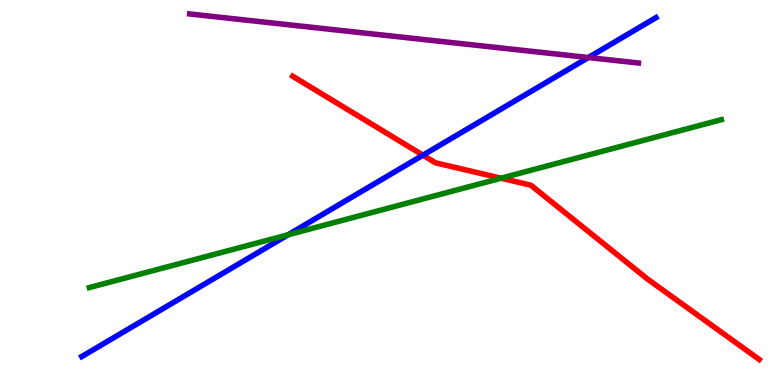[{'lines': ['blue', 'red'], 'intersections': [{'x': 5.46, 'y': 5.97}]}, {'lines': ['green', 'red'], 'intersections': [{'x': 6.47, 'y': 5.37}]}, {'lines': ['purple', 'red'], 'intersections': []}, {'lines': ['blue', 'green'], 'intersections': [{'x': 3.72, 'y': 3.9}]}, {'lines': ['blue', 'purple'], 'intersections': [{'x': 7.59, 'y': 8.51}]}, {'lines': ['green', 'purple'], 'intersections': []}]